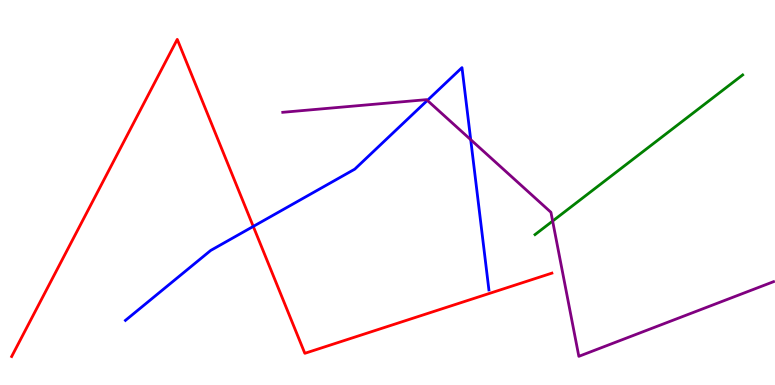[{'lines': ['blue', 'red'], 'intersections': [{'x': 3.27, 'y': 4.12}]}, {'lines': ['green', 'red'], 'intersections': []}, {'lines': ['purple', 'red'], 'intersections': []}, {'lines': ['blue', 'green'], 'intersections': []}, {'lines': ['blue', 'purple'], 'intersections': [{'x': 5.51, 'y': 7.39}, {'x': 6.07, 'y': 6.37}]}, {'lines': ['green', 'purple'], 'intersections': [{'x': 7.13, 'y': 4.26}]}]